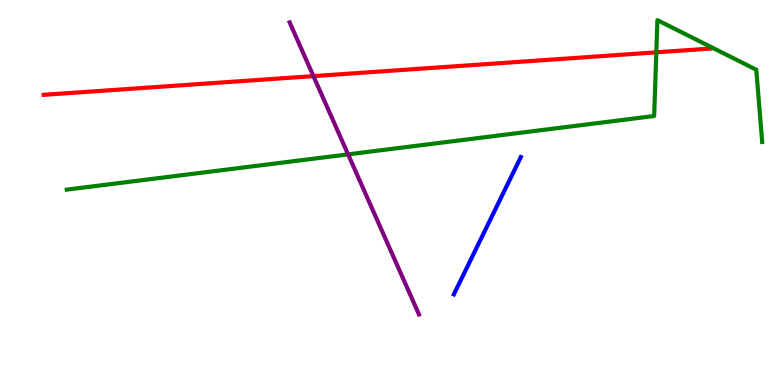[{'lines': ['blue', 'red'], 'intersections': []}, {'lines': ['green', 'red'], 'intersections': [{'x': 8.47, 'y': 8.64}]}, {'lines': ['purple', 'red'], 'intersections': [{'x': 4.04, 'y': 8.02}]}, {'lines': ['blue', 'green'], 'intersections': []}, {'lines': ['blue', 'purple'], 'intersections': []}, {'lines': ['green', 'purple'], 'intersections': [{'x': 4.49, 'y': 5.99}]}]